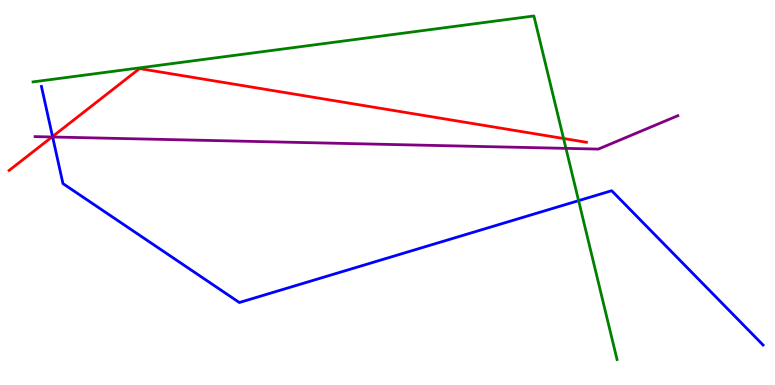[{'lines': ['blue', 'red'], 'intersections': [{'x': 0.678, 'y': 6.45}]}, {'lines': ['green', 'red'], 'intersections': [{'x': 7.27, 'y': 6.4}]}, {'lines': ['purple', 'red'], 'intersections': [{'x': 0.671, 'y': 6.44}]}, {'lines': ['blue', 'green'], 'intersections': [{'x': 7.47, 'y': 4.79}]}, {'lines': ['blue', 'purple'], 'intersections': [{'x': 0.679, 'y': 6.44}]}, {'lines': ['green', 'purple'], 'intersections': [{'x': 7.3, 'y': 6.15}]}]